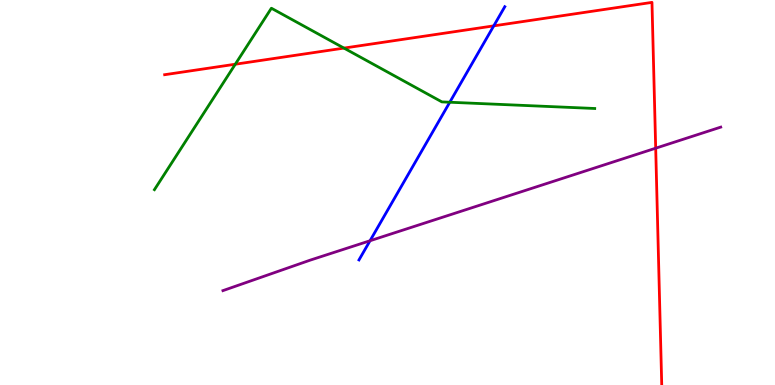[{'lines': ['blue', 'red'], 'intersections': [{'x': 6.37, 'y': 9.33}]}, {'lines': ['green', 'red'], 'intersections': [{'x': 3.04, 'y': 8.33}, {'x': 4.44, 'y': 8.75}]}, {'lines': ['purple', 'red'], 'intersections': [{'x': 8.46, 'y': 6.15}]}, {'lines': ['blue', 'green'], 'intersections': [{'x': 5.8, 'y': 7.34}]}, {'lines': ['blue', 'purple'], 'intersections': [{'x': 4.77, 'y': 3.75}]}, {'lines': ['green', 'purple'], 'intersections': []}]